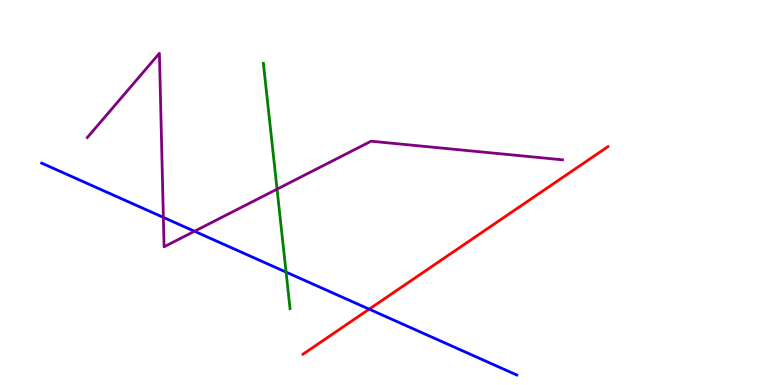[{'lines': ['blue', 'red'], 'intersections': [{'x': 4.76, 'y': 1.97}]}, {'lines': ['green', 'red'], 'intersections': []}, {'lines': ['purple', 'red'], 'intersections': []}, {'lines': ['blue', 'green'], 'intersections': [{'x': 3.69, 'y': 2.93}]}, {'lines': ['blue', 'purple'], 'intersections': [{'x': 2.11, 'y': 4.35}, {'x': 2.51, 'y': 3.99}]}, {'lines': ['green', 'purple'], 'intersections': [{'x': 3.57, 'y': 5.09}]}]